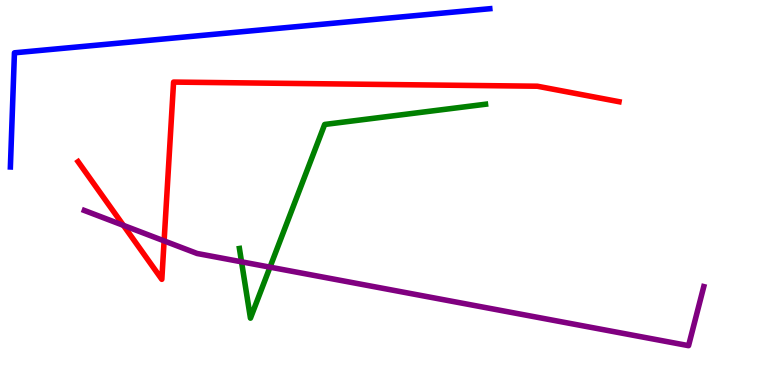[{'lines': ['blue', 'red'], 'intersections': []}, {'lines': ['green', 'red'], 'intersections': []}, {'lines': ['purple', 'red'], 'intersections': [{'x': 1.59, 'y': 4.15}, {'x': 2.12, 'y': 3.74}]}, {'lines': ['blue', 'green'], 'intersections': []}, {'lines': ['blue', 'purple'], 'intersections': []}, {'lines': ['green', 'purple'], 'intersections': [{'x': 3.12, 'y': 3.2}, {'x': 3.48, 'y': 3.06}]}]